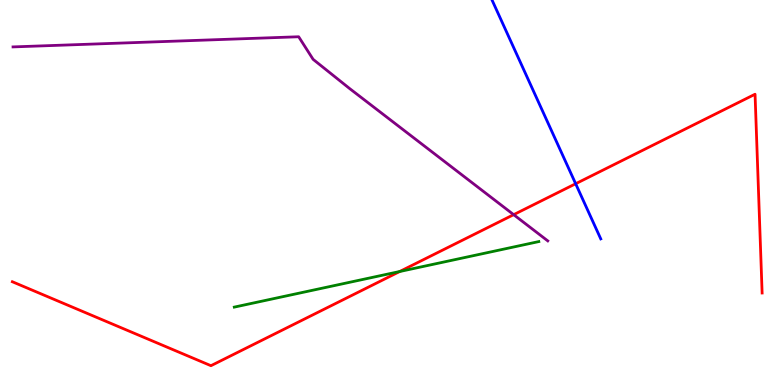[{'lines': ['blue', 'red'], 'intersections': [{'x': 7.43, 'y': 5.23}]}, {'lines': ['green', 'red'], 'intersections': [{'x': 5.16, 'y': 2.95}]}, {'lines': ['purple', 'red'], 'intersections': [{'x': 6.63, 'y': 4.42}]}, {'lines': ['blue', 'green'], 'intersections': []}, {'lines': ['blue', 'purple'], 'intersections': []}, {'lines': ['green', 'purple'], 'intersections': []}]